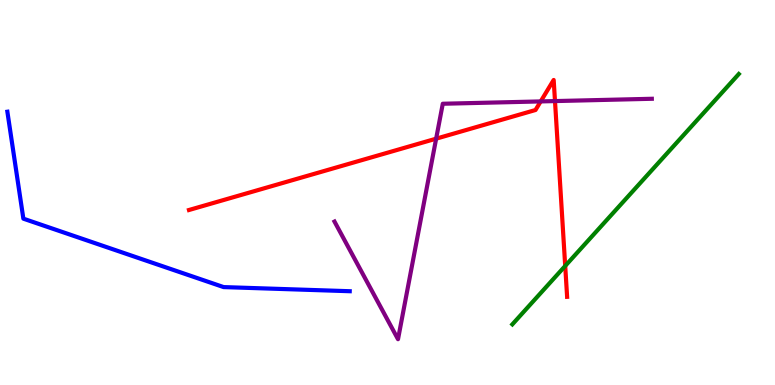[{'lines': ['blue', 'red'], 'intersections': []}, {'lines': ['green', 'red'], 'intersections': [{'x': 7.29, 'y': 3.09}]}, {'lines': ['purple', 'red'], 'intersections': [{'x': 5.63, 'y': 6.4}, {'x': 6.98, 'y': 7.37}, {'x': 7.16, 'y': 7.37}]}, {'lines': ['blue', 'green'], 'intersections': []}, {'lines': ['blue', 'purple'], 'intersections': []}, {'lines': ['green', 'purple'], 'intersections': []}]